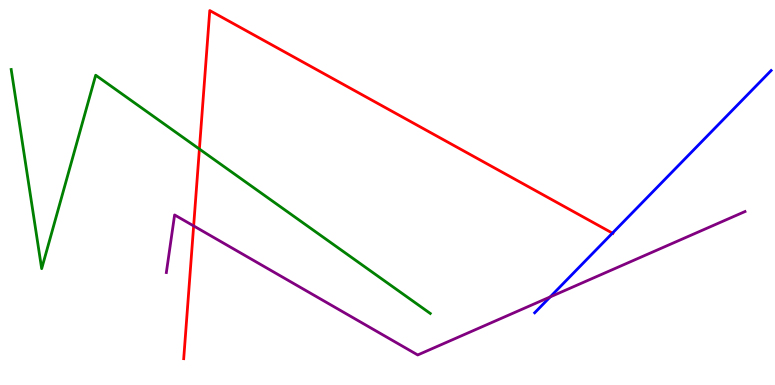[{'lines': ['blue', 'red'], 'intersections': [{'x': 7.9, 'y': 3.94}]}, {'lines': ['green', 'red'], 'intersections': [{'x': 2.57, 'y': 6.13}]}, {'lines': ['purple', 'red'], 'intersections': [{'x': 2.5, 'y': 4.13}]}, {'lines': ['blue', 'green'], 'intersections': []}, {'lines': ['blue', 'purple'], 'intersections': [{'x': 7.1, 'y': 2.29}]}, {'lines': ['green', 'purple'], 'intersections': []}]